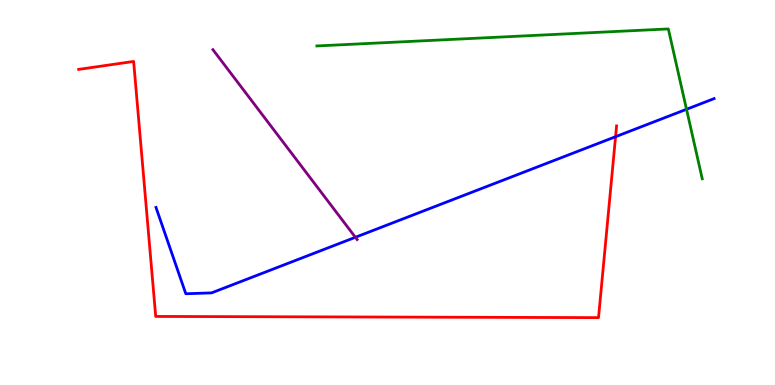[{'lines': ['blue', 'red'], 'intersections': [{'x': 7.94, 'y': 6.45}]}, {'lines': ['green', 'red'], 'intersections': []}, {'lines': ['purple', 'red'], 'intersections': []}, {'lines': ['blue', 'green'], 'intersections': [{'x': 8.86, 'y': 7.16}]}, {'lines': ['blue', 'purple'], 'intersections': [{'x': 4.59, 'y': 3.84}]}, {'lines': ['green', 'purple'], 'intersections': []}]